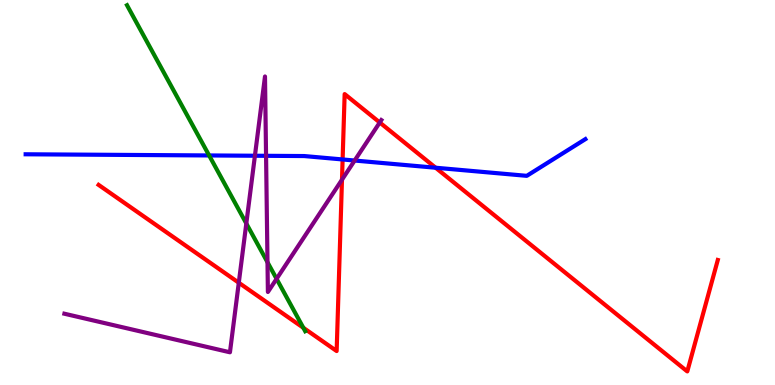[{'lines': ['blue', 'red'], 'intersections': [{'x': 4.42, 'y': 5.86}, {'x': 5.62, 'y': 5.64}]}, {'lines': ['green', 'red'], 'intersections': [{'x': 3.91, 'y': 1.49}]}, {'lines': ['purple', 'red'], 'intersections': [{'x': 3.08, 'y': 2.66}, {'x': 4.41, 'y': 5.33}, {'x': 4.9, 'y': 6.82}]}, {'lines': ['blue', 'green'], 'intersections': [{'x': 2.7, 'y': 5.96}]}, {'lines': ['blue', 'purple'], 'intersections': [{'x': 3.29, 'y': 5.95}, {'x': 3.43, 'y': 5.95}, {'x': 4.58, 'y': 5.83}]}, {'lines': ['green', 'purple'], 'intersections': [{'x': 3.18, 'y': 4.2}, {'x': 3.45, 'y': 3.19}, {'x': 3.57, 'y': 2.76}]}]